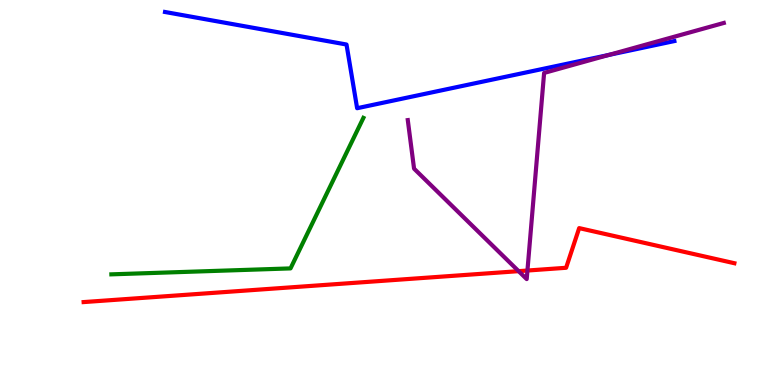[{'lines': ['blue', 'red'], 'intersections': []}, {'lines': ['green', 'red'], 'intersections': []}, {'lines': ['purple', 'red'], 'intersections': [{'x': 6.69, 'y': 2.96}, {'x': 6.81, 'y': 2.97}]}, {'lines': ['blue', 'green'], 'intersections': []}, {'lines': ['blue', 'purple'], 'intersections': [{'x': 7.86, 'y': 8.57}]}, {'lines': ['green', 'purple'], 'intersections': []}]